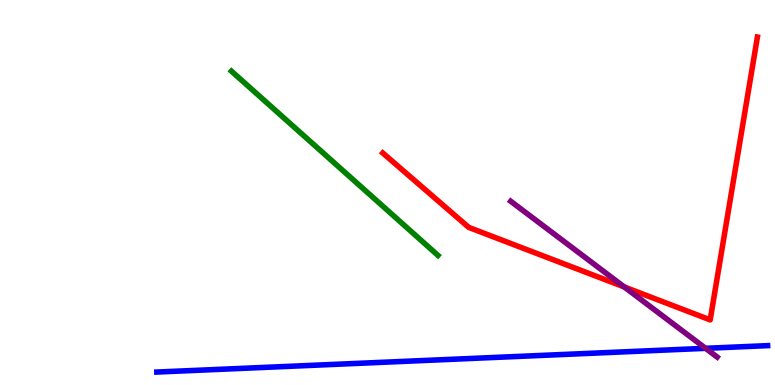[{'lines': ['blue', 'red'], 'intersections': []}, {'lines': ['green', 'red'], 'intersections': []}, {'lines': ['purple', 'red'], 'intersections': [{'x': 8.06, 'y': 2.55}]}, {'lines': ['blue', 'green'], 'intersections': []}, {'lines': ['blue', 'purple'], 'intersections': [{'x': 9.1, 'y': 0.953}]}, {'lines': ['green', 'purple'], 'intersections': []}]